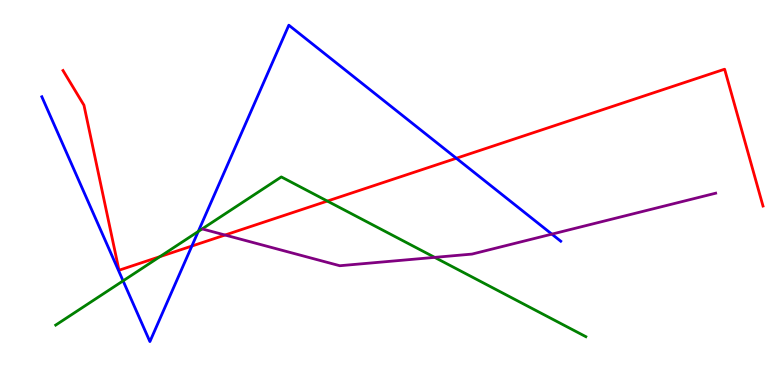[{'lines': ['blue', 'red'], 'intersections': [{'x': 2.48, 'y': 3.61}, {'x': 5.89, 'y': 5.89}]}, {'lines': ['green', 'red'], 'intersections': [{'x': 2.06, 'y': 3.33}, {'x': 4.22, 'y': 4.78}]}, {'lines': ['purple', 'red'], 'intersections': [{'x': 2.9, 'y': 3.9}]}, {'lines': ['blue', 'green'], 'intersections': [{'x': 1.59, 'y': 2.71}, {'x': 2.56, 'y': 3.99}]}, {'lines': ['blue', 'purple'], 'intersections': [{'x': 7.12, 'y': 3.92}]}, {'lines': ['green', 'purple'], 'intersections': [{'x': 5.61, 'y': 3.31}]}]